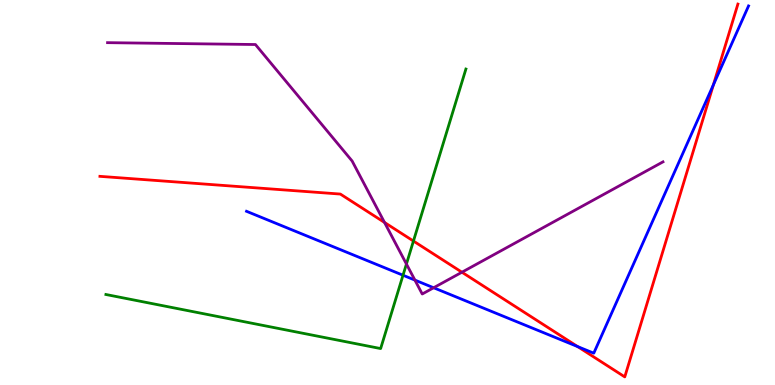[{'lines': ['blue', 'red'], 'intersections': [{'x': 7.45, 'y': 0.998}, {'x': 9.21, 'y': 7.8}]}, {'lines': ['green', 'red'], 'intersections': [{'x': 5.33, 'y': 3.74}]}, {'lines': ['purple', 'red'], 'intersections': [{'x': 4.96, 'y': 4.22}, {'x': 5.96, 'y': 2.93}]}, {'lines': ['blue', 'green'], 'intersections': [{'x': 5.2, 'y': 2.85}]}, {'lines': ['blue', 'purple'], 'intersections': [{'x': 5.35, 'y': 2.72}, {'x': 5.6, 'y': 2.53}]}, {'lines': ['green', 'purple'], 'intersections': [{'x': 5.24, 'y': 3.14}]}]